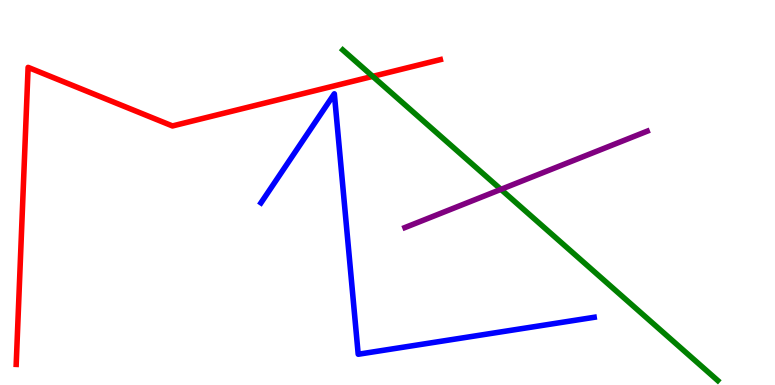[{'lines': ['blue', 'red'], 'intersections': []}, {'lines': ['green', 'red'], 'intersections': [{'x': 4.81, 'y': 8.02}]}, {'lines': ['purple', 'red'], 'intersections': []}, {'lines': ['blue', 'green'], 'intersections': []}, {'lines': ['blue', 'purple'], 'intersections': []}, {'lines': ['green', 'purple'], 'intersections': [{'x': 6.46, 'y': 5.08}]}]